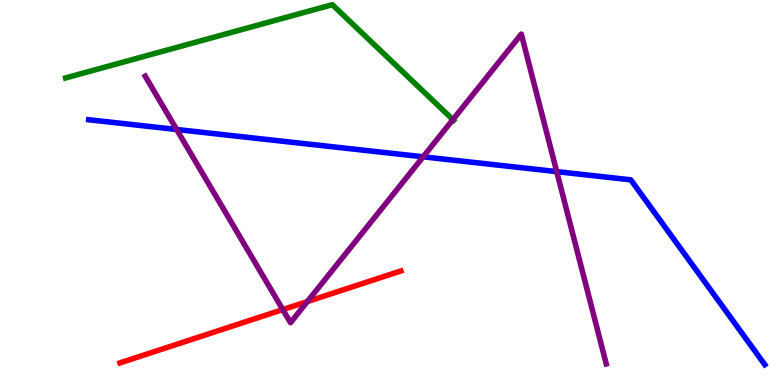[{'lines': ['blue', 'red'], 'intersections': []}, {'lines': ['green', 'red'], 'intersections': []}, {'lines': ['purple', 'red'], 'intersections': [{'x': 3.65, 'y': 1.96}, {'x': 3.97, 'y': 2.17}]}, {'lines': ['blue', 'green'], 'intersections': []}, {'lines': ['blue', 'purple'], 'intersections': [{'x': 2.28, 'y': 6.64}, {'x': 5.46, 'y': 5.93}, {'x': 7.18, 'y': 5.54}]}, {'lines': ['green', 'purple'], 'intersections': [{'x': 5.84, 'y': 6.89}]}]